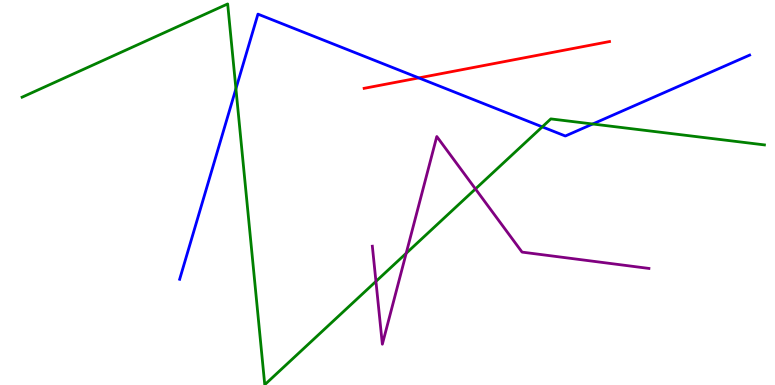[{'lines': ['blue', 'red'], 'intersections': [{'x': 5.4, 'y': 7.98}]}, {'lines': ['green', 'red'], 'intersections': []}, {'lines': ['purple', 'red'], 'intersections': []}, {'lines': ['blue', 'green'], 'intersections': [{'x': 3.04, 'y': 7.7}, {'x': 7.0, 'y': 6.71}, {'x': 7.65, 'y': 6.78}]}, {'lines': ['blue', 'purple'], 'intersections': []}, {'lines': ['green', 'purple'], 'intersections': [{'x': 4.85, 'y': 2.69}, {'x': 5.24, 'y': 3.42}, {'x': 6.13, 'y': 5.09}]}]